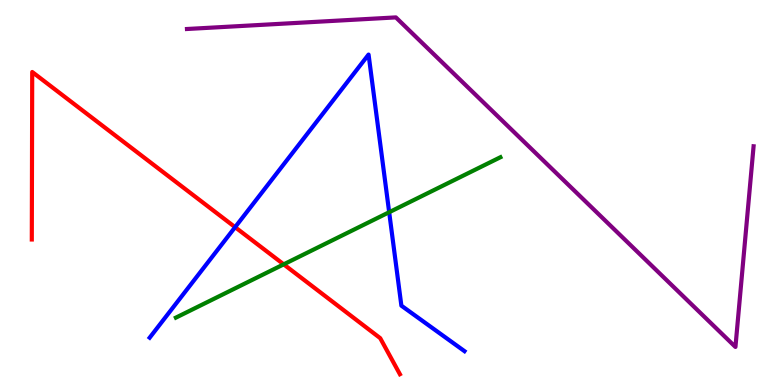[{'lines': ['blue', 'red'], 'intersections': [{'x': 3.03, 'y': 4.1}]}, {'lines': ['green', 'red'], 'intersections': [{'x': 3.66, 'y': 3.13}]}, {'lines': ['purple', 'red'], 'intersections': []}, {'lines': ['blue', 'green'], 'intersections': [{'x': 5.02, 'y': 4.49}]}, {'lines': ['blue', 'purple'], 'intersections': []}, {'lines': ['green', 'purple'], 'intersections': []}]